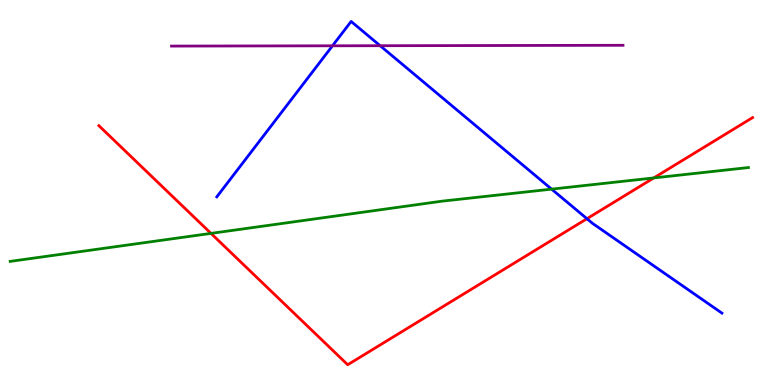[{'lines': ['blue', 'red'], 'intersections': [{'x': 7.57, 'y': 4.32}]}, {'lines': ['green', 'red'], 'intersections': [{'x': 2.72, 'y': 3.94}, {'x': 8.44, 'y': 5.38}]}, {'lines': ['purple', 'red'], 'intersections': []}, {'lines': ['blue', 'green'], 'intersections': [{'x': 7.12, 'y': 5.09}]}, {'lines': ['blue', 'purple'], 'intersections': [{'x': 4.29, 'y': 8.81}, {'x': 4.91, 'y': 8.81}]}, {'lines': ['green', 'purple'], 'intersections': []}]